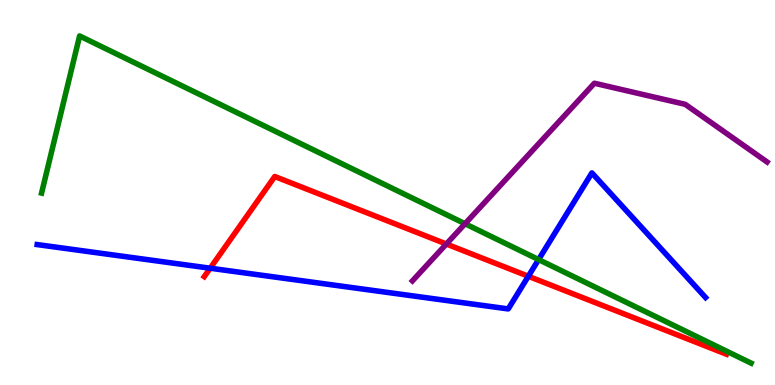[{'lines': ['blue', 'red'], 'intersections': [{'x': 2.71, 'y': 3.03}, {'x': 6.82, 'y': 2.82}]}, {'lines': ['green', 'red'], 'intersections': []}, {'lines': ['purple', 'red'], 'intersections': [{'x': 5.76, 'y': 3.66}]}, {'lines': ['blue', 'green'], 'intersections': [{'x': 6.95, 'y': 3.26}]}, {'lines': ['blue', 'purple'], 'intersections': []}, {'lines': ['green', 'purple'], 'intersections': [{'x': 6.0, 'y': 4.19}]}]